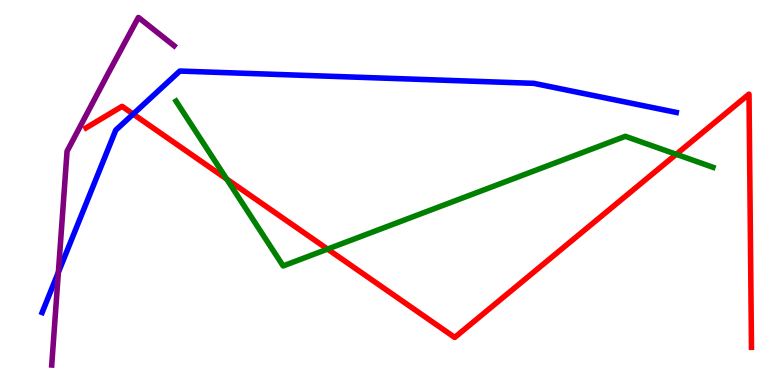[{'lines': ['blue', 'red'], 'intersections': [{'x': 1.72, 'y': 7.04}]}, {'lines': ['green', 'red'], 'intersections': [{'x': 2.92, 'y': 5.35}, {'x': 4.23, 'y': 3.53}, {'x': 8.73, 'y': 5.99}]}, {'lines': ['purple', 'red'], 'intersections': []}, {'lines': ['blue', 'green'], 'intersections': []}, {'lines': ['blue', 'purple'], 'intersections': [{'x': 0.753, 'y': 2.93}]}, {'lines': ['green', 'purple'], 'intersections': []}]